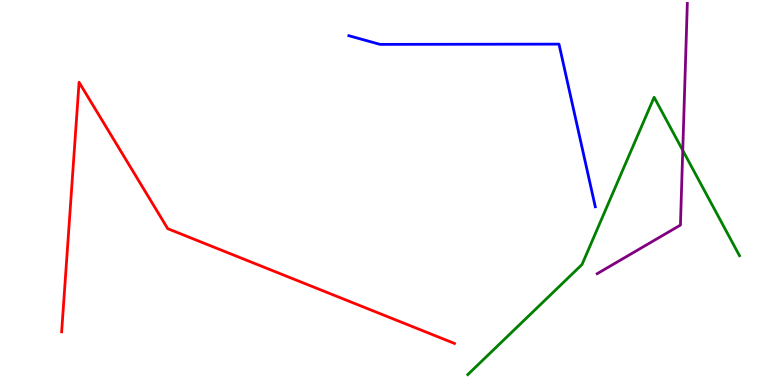[{'lines': ['blue', 'red'], 'intersections': []}, {'lines': ['green', 'red'], 'intersections': []}, {'lines': ['purple', 'red'], 'intersections': []}, {'lines': ['blue', 'green'], 'intersections': []}, {'lines': ['blue', 'purple'], 'intersections': []}, {'lines': ['green', 'purple'], 'intersections': [{'x': 8.81, 'y': 6.09}]}]